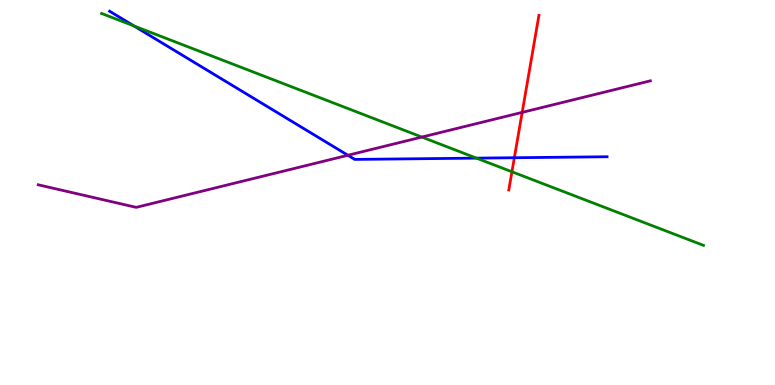[{'lines': ['blue', 'red'], 'intersections': [{'x': 6.64, 'y': 5.9}]}, {'lines': ['green', 'red'], 'intersections': [{'x': 6.61, 'y': 5.54}]}, {'lines': ['purple', 'red'], 'intersections': [{'x': 6.74, 'y': 7.08}]}, {'lines': ['blue', 'green'], 'intersections': [{'x': 1.73, 'y': 9.33}, {'x': 6.15, 'y': 5.89}]}, {'lines': ['blue', 'purple'], 'intersections': [{'x': 4.49, 'y': 5.97}]}, {'lines': ['green', 'purple'], 'intersections': [{'x': 5.44, 'y': 6.44}]}]